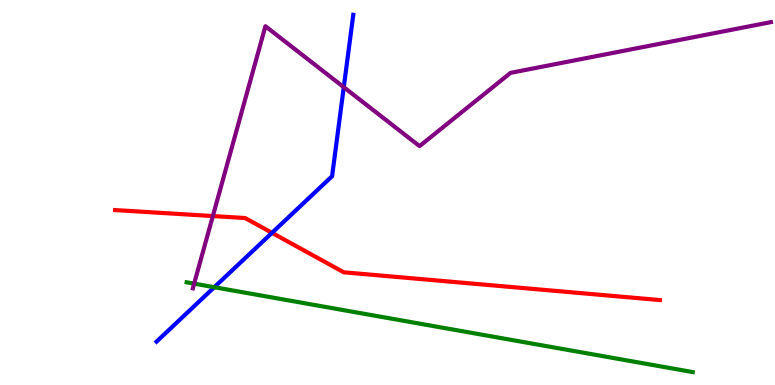[{'lines': ['blue', 'red'], 'intersections': [{'x': 3.51, 'y': 3.95}]}, {'lines': ['green', 'red'], 'intersections': []}, {'lines': ['purple', 'red'], 'intersections': [{'x': 2.75, 'y': 4.39}]}, {'lines': ['blue', 'green'], 'intersections': [{'x': 2.77, 'y': 2.54}]}, {'lines': ['blue', 'purple'], 'intersections': [{'x': 4.44, 'y': 7.74}]}, {'lines': ['green', 'purple'], 'intersections': [{'x': 2.51, 'y': 2.63}]}]